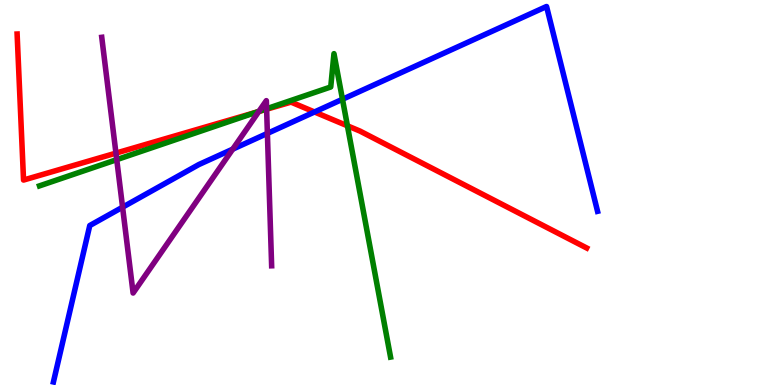[{'lines': ['blue', 'red'], 'intersections': [{'x': 4.06, 'y': 7.09}]}, {'lines': ['green', 'red'], 'intersections': [{'x': 3.31, 'y': 7.09}, {'x': 4.48, 'y': 6.73}]}, {'lines': ['purple', 'red'], 'intersections': [{'x': 1.5, 'y': 6.02}, {'x': 3.34, 'y': 7.1}, {'x': 3.44, 'y': 7.16}]}, {'lines': ['blue', 'green'], 'intersections': [{'x': 4.42, 'y': 7.42}]}, {'lines': ['blue', 'purple'], 'intersections': [{'x': 1.58, 'y': 4.62}, {'x': 3.0, 'y': 6.13}, {'x': 3.45, 'y': 6.54}]}, {'lines': ['green', 'purple'], 'intersections': [{'x': 1.51, 'y': 5.85}, {'x': 3.34, 'y': 7.11}, {'x': 3.44, 'y': 7.18}]}]